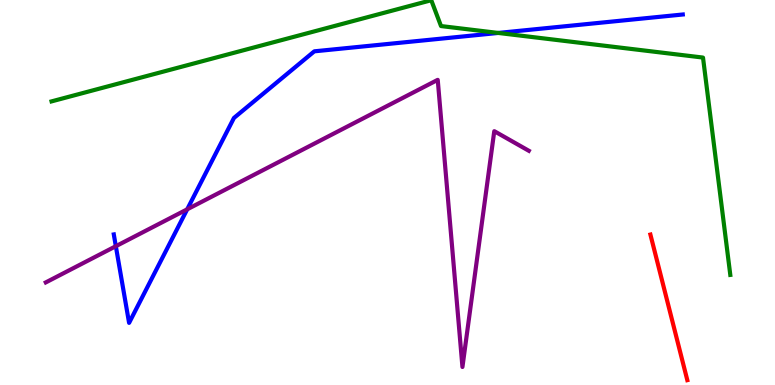[{'lines': ['blue', 'red'], 'intersections': []}, {'lines': ['green', 'red'], 'intersections': []}, {'lines': ['purple', 'red'], 'intersections': []}, {'lines': ['blue', 'green'], 'intersections': [{'x': 6.43, 'y': 9.14}]}, {'lines': ['blue', 'purple'], 'intersections': [{'x': 1.49, 'y': 3.61}, {'x': 2.42, 'y': 4.56}]}, {'lines': ['green', 'purple'], 'intersections': []}]